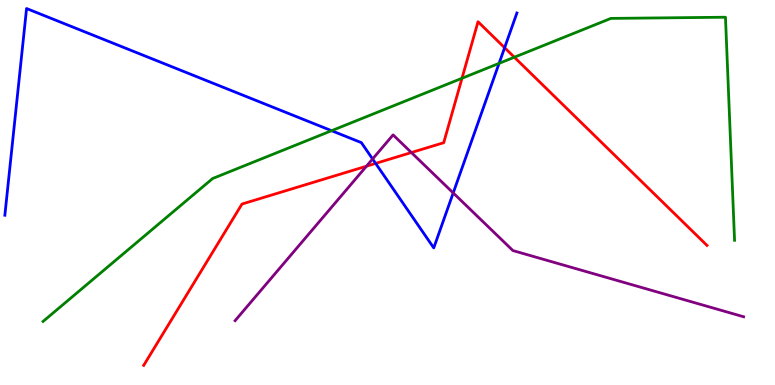[{'lines': ['blue', 'red'], 'intersections': [{'x': 4.85, 'y': 5.76}, {'x': 6.51, 'y': 8.76}]}, {'lines': ['green', 'red'], 'intersections': [{'x': 5.96, 'y': 7.97}, {'x': 6.64, 'y': 8.51}]}, {'lines': ['purple', 'red'], 'intersections': [{'x': 4.73, 'y': 5.68}, {'x': 5.31, 'y': 6.04}]}, {'lines': ['blue', 'green'], 'intersections': [{'x': 4.28, 'y': 6.61}, {'x': 6.44, 'y': 8.35}]}, {'lines': ['blue', 'purple'], 'intersections': [{'x': 4.81, 'y': 5.87}, {'x': 5.85, 'y': 4.99}]}, {'lines': ['green', 'purple'], 'intersections': []}]